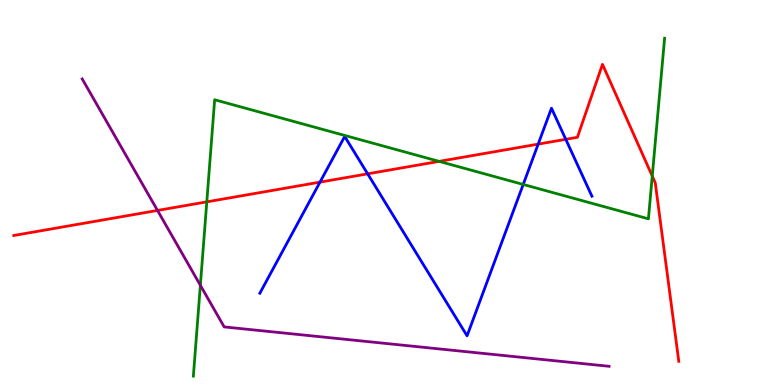[{'lines': ['blue', 'red'], 'intersections': [{'x': 4.13, 'y': 5.27}, {'x': 4.74, 'y': 5.48}, {'x': 6.94, 'y': 6.26}, {'x': 7.3, 'y': 6.38}]}, {'lines': ['green', 'red'], 'intersections': [{'x': 2.67, 'y': 4.76}, {'x': 5.67, 'y': 5.81}, {'x': 8.42, 'y': 5.43}]}, {'lines': ['purple', 'red'], 'intersections': [{'x': 2.03, 'y': 4.53}]}, {'lines': ['blue', 'green'], 'intersections': [{'x': 6.75, 'y': 5.21}]}, {'lines': ['blue', 'purple'], 'intersections': []}, {'lines': ['green', 'purple'], 'intersections': [{'x': 2.59, 'y': 2.59}]}]